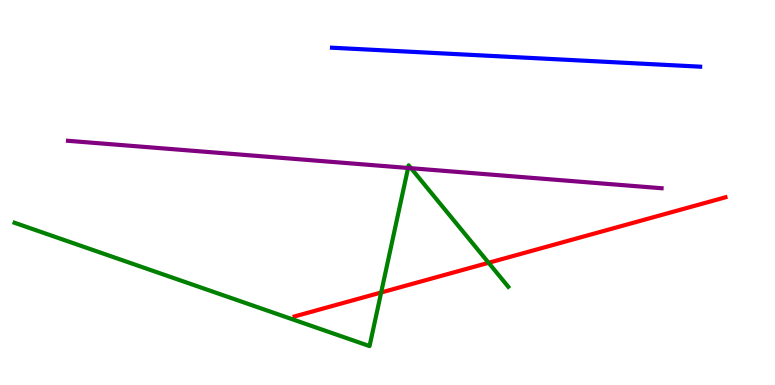[{'lines': ['blue', 'red'], 'intersections': []}, {'lines': ['green', 'red'], 'intersections': [{'x': 4.92, 'y': 2.4}, {'x': 6.3, 'y': 3.17}]}, {'lines': ['purple', 'red'], 'intersections': []}, {'lines': ['blue', 'green'], 'intersections': []}, {'lines': ['blue', 'purple'], 'intersections': []}, {'lines': ['green', 'purple'], 'intersections': [{'x': 5.27, 'y': 5.64}, {'x': 5.3, 'y': 5.63}]}]